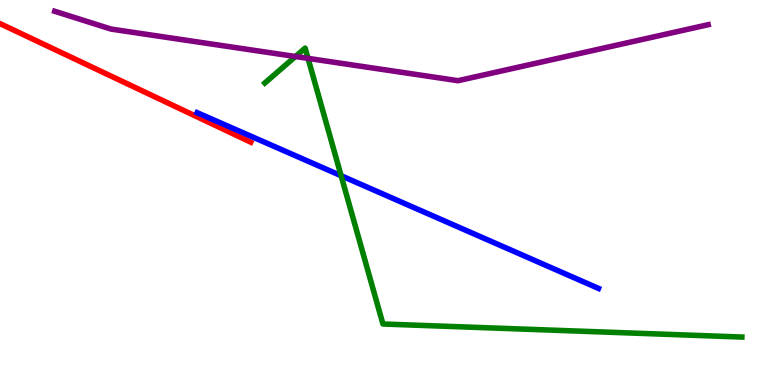[{'lines': ['blue', 'red'], 'intersections': []}, {'lines': ['green', 'red'], 'intersections': []}, {'lines': ['purple', 'red'], 'intersections': []}, {'lines': ['blue', 'green'], 'intersections': [{'x': 4.4, 'y': 5.44}]}, {'lines': ['blue', 'purple'], 'intersections': []}, {'lines': ['green', 'purple'], 'intersections': [{'x': 3.81, 'y': 8.53}, {'x': 3.97, 'y': 8.48}]}]